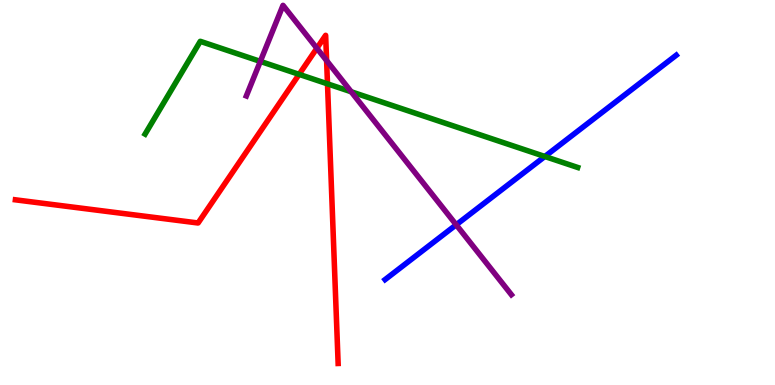[{'lines': ['blue', 'red'], 'intersections': []}, {'lines': ['green', 'red'], 'intersections': [{'x': 3.86, 'y': 8.07}, {'x': 4.23, 'y': 7.82}]}, {'lines': ['purple', 'red'], 'intersections': [{'x': 4.09, 'y': 8.75}, {'x': 4.21, 'y': 8.43}]}, {'lines': ['blue', 'green'], 'intersections': [{'x': 7.03, 'y': 5.94}]}, {'lines': ['blue', 'purple'], 'intersections': [{'x': 5.89, 'y': 4.16}]}, {'lines': ['green', 'purple'], 'intersections': [{'x': 3.36, 'y': 8.41}, {'x': 4.53, 'y': 7.62}]}]